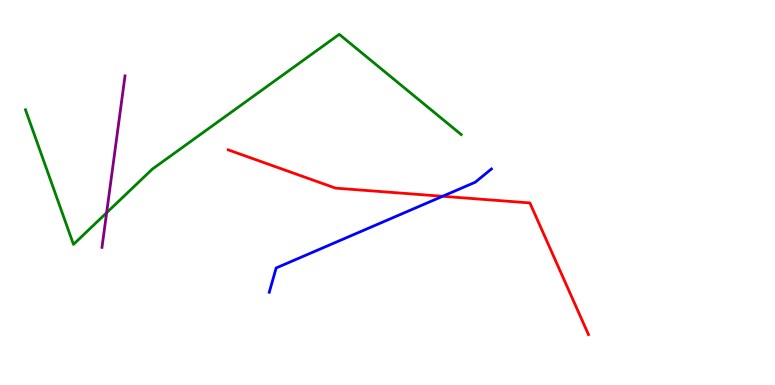[{'lines': ['blue', 'red'], 'intersections': [{'x': 5.71, 'y': 4.9}]}, {'lines': ['green', 'red'], 'intersections': []}, {'lines': ['purple', 'red'], 'intersections': []}, {'lines': ['blue', 'green'], 'intersections': []}, {'lines': ['blue', 'purple'], 'intersections': []}, {'lines': ['green', 'purple'], 'intersections': [{'x': 1.38, 'y': 4.47}]}]